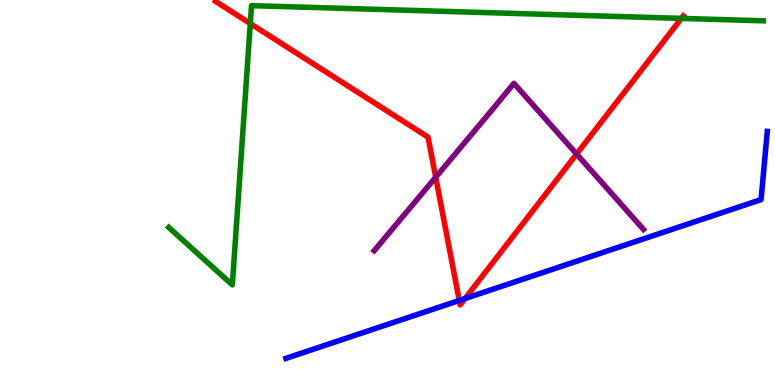[{'lines': ['blue', 'red'], 'intersections': [{'x': 5.93, 'y': 2.2}, {'x': 6.0, 'y': 2.25}]}, {'lines': ['green', 'red'], 'intersections': [{'x': 3.23, 'y': 9.39}, {'x': 8.79, 'y': 9.52}]}, {'lines': ['purple', 'red'], 'intersections': [{'x': 5.62, 'y': 5.4}, {'x': 7.44, 'y': 6.0}]}, {'lines': ['blue', 'green'], 'intersections': []}, {'lines': ['blue', 'purple'], 'intersections': []}, {'lines': ['green', 'purple'], 'intersections': []}]